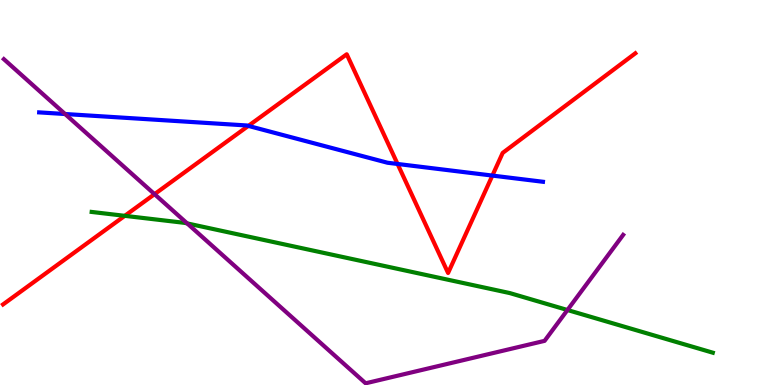[{'lines': ['blue', 'red'], 'intersections': [{'x': 3.2, 'y': 6.73}, {'x': 5.13, 'y': 5.74}, {'x': 6.35, 'y': 5.44}]}, {'lines': ['green', 'red'], 'intersections': [{'x': 1.61, 'y': 4.39}]}, {'lines': ['purple', 'red'], 'intersections': [{'x': 1.99, 'y': 4.96}]}, {'lines': ['blue', 'green'], 'intersections': []}, {'lines': ['blue', 'purple'], 'intersections': [{'x': 0.84, 'y': 7.04}]}, {'lines': ['green', 'purple'], 'intersections': [{'x': 2.42, 'y': 4.2}, {'x': 7.32, 'y': 1.95}]}]